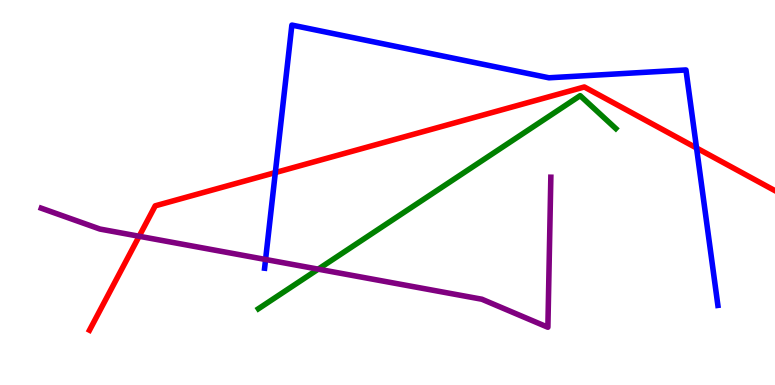[{'lines': ['blue', 'red'], 'intersections': [{'x': 3.55, 'y': 5.52}, {'x': 8.99, 'y': 6.16}]}, {'lines': ['green', 'red'], 'intersections': []}, {'lines': ['purple', 'red'], 'intersections': [{'x': 1.8, 'y': 3.86}]}, {'lines': ['blue', 'green'], 'intersections': []}, {'lines': ['blue', 'purple'], 'intersections': [{'x': 3.43, 'y': 3.26}]}, {'lines': ['green', 'purple'], 'intersections': [{'x': 4.11, 'y': 3.01}]}]